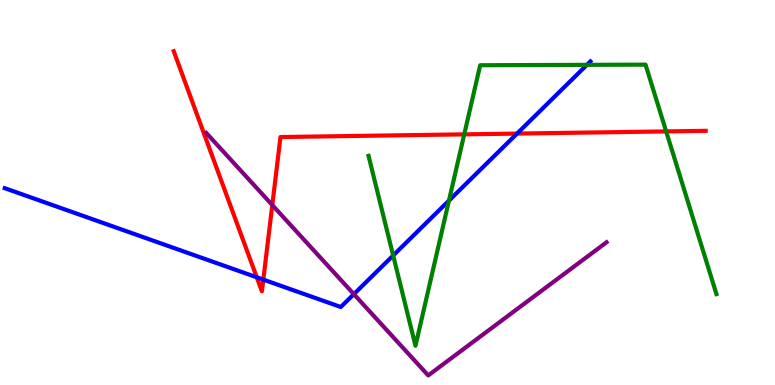[{'lines': ['blue', 'red'], 'intersections': [{'x': 3.31, 'y': 2.8}, {'x': 3.4, 'y': 2.74}, {'x': 6.67, 'y': 6.53}]}, {'lines': ['green', 'red'], 'intersections': [{'x': 5.99, 'y': 6.51}, {'x': 8.6, 'y': 6.59}]}, {'lines': ['purple', 'red'], 'intersections': [{'x': 3.51, 'y': 4.67}]}, {'lines': ['blue', 'green'], 'intersections': [{'x': 5.07, 'y': 3.36}, {'x': 5.79, 'y': 4.79}, {'x': 7.57, 'y': 8.32}]}, {'lines': ['blue', 'purple'], 'intersections': [{'x': 4.57, 'y': 2.36}]}, {'lines': ['green', 'purple'], 'intersections': []}]